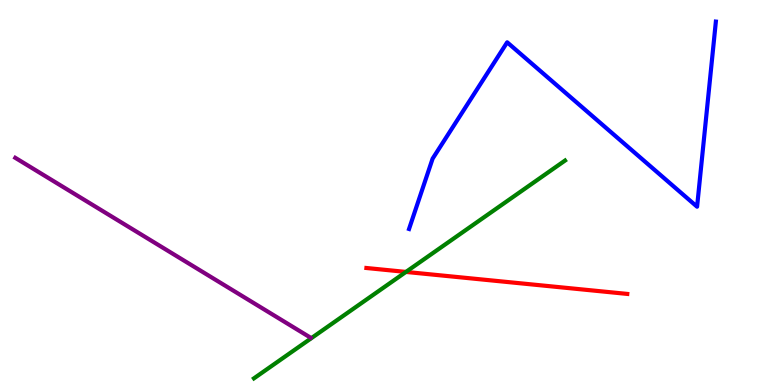[{'lines': ['blue', 'red'], 'intersections': []}, {'lines': ['green', 'red'], 'intersections': [{'x': 5.24, 'y': 2.94}]}, {'lines': ['purple', 'red'], 'intersections': []}, {'lines': ['blue', 'green'], 'intersections': []}, {'lines': ['blue', 'purple'], 'intersections': []}, {'lines': ['green', 'purple'], 'intersections': []}]